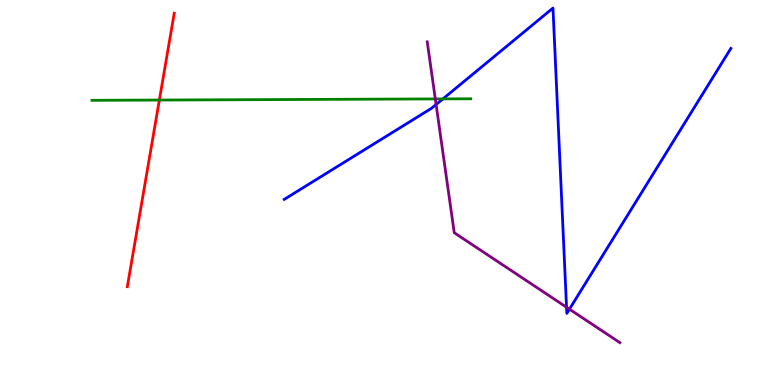[{'lines': ['blue', 'red'], 'intersections': []}, {'lines': ['green', 'red'], 'intersections': [{'x': 2.06, 'y': 7.4}]}, {'lines': ['purple', 'red'], 'intersections': []}, {'lines': ['blue', 'green'], 'intersections': [{'x': 5.71, 'y': 7.43}]}, {'lines': ['blue', 'purple'], 'intersections': [{'x': 5.63, 'y': 7.29}, {'x': 7.31, 'y': 2.02}, {'x': 7.35, 'y': 1.97}]}, {'lines': ['green', 'purple'], 'intersections': [{'x': 5.62, 'y': 7.43}]}]